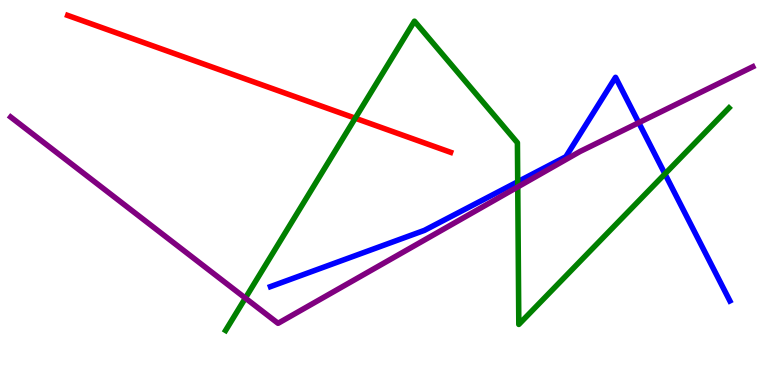[{'lines': ['blue', 'red'], 'intersections': []}, {'lines': ['green', 'red'], 'intersections': [{'x': 4.58, 'y': 6.93}]}, {'lines': ['purple', 'red'], 'intersections': []}, {'lines': ['blue', 'green'], 'intersections': [{'x': 6.68, 'y': 5.28}, {'x': 8.58, 'y': 5.48}]}, {'lines': ['blue', 'purple'], 'intersections': [{'x': 8.24, 'y': 6.81}]}, {'lines': ['green', 'purple'], 'intersections': [{'x': 3.17, 'y': 2.26}, {'x': 6.68, 'y': 5.14}]}]